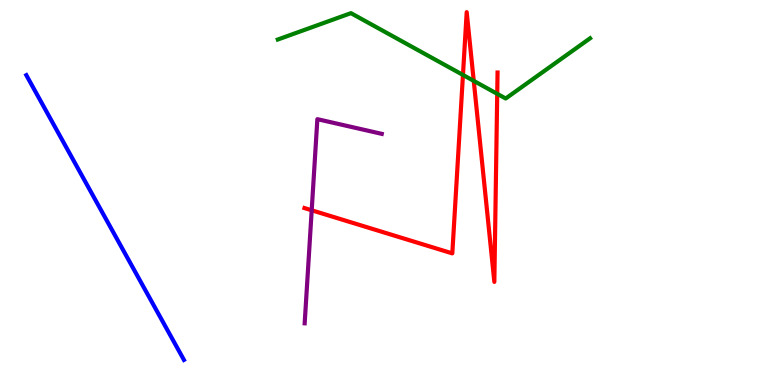[{'lines': ['blue', 'red'], 'intersections': []}, {'lines': ['green', 'red'], 'intersections': [{'x': 5.97, 'y': 8.05}, {'x': 6.11, 'y': 7.9}, {'x': 6.42, 'y': 7.56}]}, {'lines': ['purple', 'red'], 'intersections': [{'x': 4.02, 'y': 4.54}]}, {'lines': ['blue', 'green'], 'intersections': []}, {'lines': ['blue', 'purple'], 'intersections': []}, {'lines': ['green', 'purple'], 'intersections': []}]